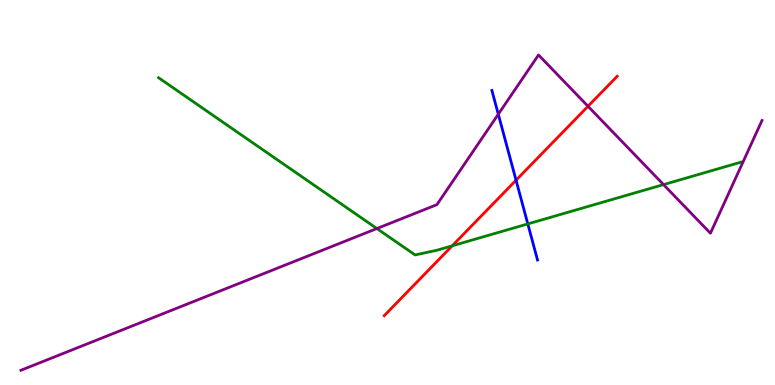[{'lines': ['blue', 'red'], 'intersections': [{'x': 6.66, 'y': 5.32}]}, {'lines': ['green', 'red'], 'intersections': [{'x': 5.84, 'y': 3.62}]}, {'lines': ['purple', 'red'], 'intersections': [{'x': 7.59, 'y': 7.24}]}, {'lines': ['blue', 'green'], 'intersections': [{'x': 6.81, 'y': 4.18}]}, {'lines': ['blue', 'purple'], 'intersections': [{'x': 6.43, 'y': 7.03}]}, {'lines': ['green', 'purple'], 'intersections': [{'x': 4.86, 'y': 4.06}, {'x': 8.56, 'y': 5.21}]}]